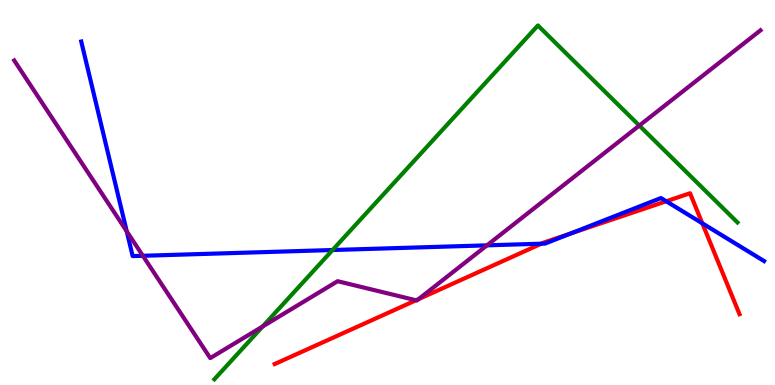[{'lines': ['blue', 'red'], 'intersections': [{'x': 6.99, 'y': 3.67}, {'x': 7.37, 'y': 3.94}, {'x': 8.6, 'y': 4.77}, {'x': 9.06, 'y': 4.2}]}, {'lines': ['green', 'red'], 'intersections': []}, {'lines': ['purple', 'red'], 'intersections': [{'x': 5.37, 'y': 2.2}, {'x': 5.4, 'y': 2.23}]}, {'lines': ['blue', 'green'], 'intersections': [{'x': 4.29, 'y': 3.51}]}, {'lines': ['blue', 'purple'], 'intersections': [{'x': 1.64, 'y': 3.99}, {'x': 1.84, 'y': 3.36}, {'x': 6.28, 'y': 3.63}]}, {'lines': ['green', 'purple'], 'intersections': [{'x': 3.39, 'y': 1.52}, {'x': 8.25, 'y': 6.74}]}]